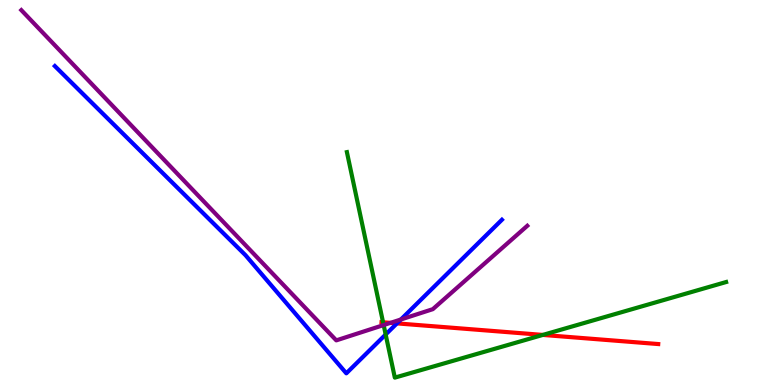[{'lines': ['blue', 'red'], 'intersections': [{'x': 5.12, 'y': 1.6}]}, {'lines': ['green', 'red'], 'intersections': [{'x': 4.94, 'y': 1.63}, {'x': 7.0, 'y': 1.3}]}, {'lines': ['purple', 'red'], 'intersections': [{'x': 5.04, 'y': 1.61}]}, {'lines': ['blue', 'green'], 'intersections': [{'x': 4.98, 'y': 1.31}]}, {'lines': ['blue', 'purple'], 'intersections': [{'x': 5.17, 'y': 1.7}]}, {'lines': ['green', 'purple'], 'intersections': [{'x': 4.95, 'y': 1.56}]}]